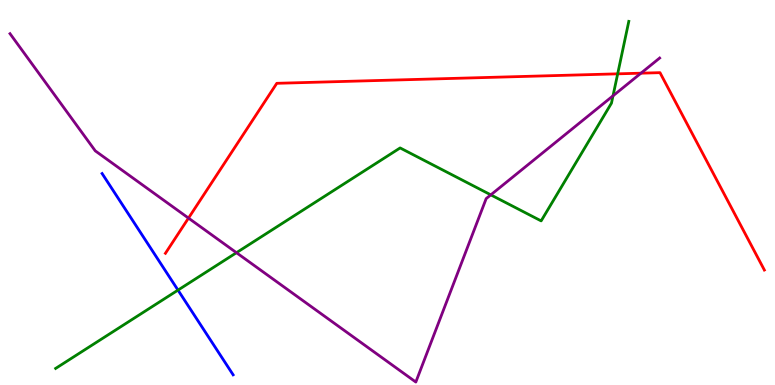[{'lines': ['blue', 'red'], 'intersections': []}, {'lines': ['green', 'red'], 'intersections': [{'x': 7.97, 'y': 8.08}]}, {'lines': ['purple', 'red'], 'intersections': [{'x': 2.43, 'y': 4.34}, {'x': 8.27, 'y': 8.1}]}, {'lines': ['blue', 'green'], 'intersections': [{'x': 2.3, 'y': 2.46}]}, {'lines': ['blue', 'purple'], 'intersections': []}, {'lines': ['green', 'purple'], 'intersections': [{'x': 3.05, 'y': 3.44}, {'x': 6.33, 'y': 4.94}, {'x': 7.91, 'y': 7.51}]}]